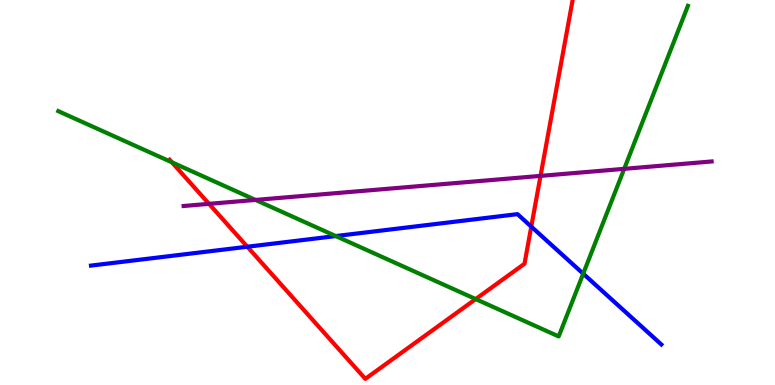[{'lines': ['blue', 'red'], 'intersections': [{'x': 3.19, 'y': 3.59}, {'x': 6.86, 'y': 4.11}]}, {'lines': ['green', 'red'], 'intersections': [{'x': 2.22, 'y': 5.78}, {'x': 6.14, 'y': 2.23}]}, {'lines': ['purple', 'red'], 'intersections': [{'x': 2.7, 'y': 4.71}, {'x': 6.97, 'y': 5.43}]}, {'lines': ['blue', 'green'], 'intersections': [{'x': 4.33, 'y': 3.87}, {'x': 7.53, 'y': 2.89}]}, {'lines': ['blue', 'purple'], 'intersections': []}, {'lines': ['green', 'purple'], 'intersections': [{'x': 3.3, 'y': 4.81}, {'x': 8.05, 'y': 5.61}]}]